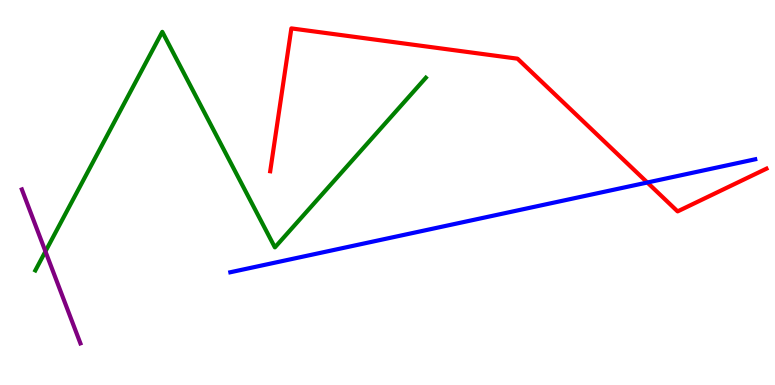[{'lines': ['blue', 'red'], 'intersections': [{'x': 8.35, 'y': 5.26}]}, {'lines': ['green', 'red'], 'intersections': []}, {'lines': ['purple', 'red'], 'intersections': []}, {'lines': ['blue', 'green'], 'intersections': []}, {'lines': ['blue', 'purple'], 'intersections': []}, {'lines': ['green', 'purple'], 'intersections': [{'x': 0.586, 'y': 3.47}]}]